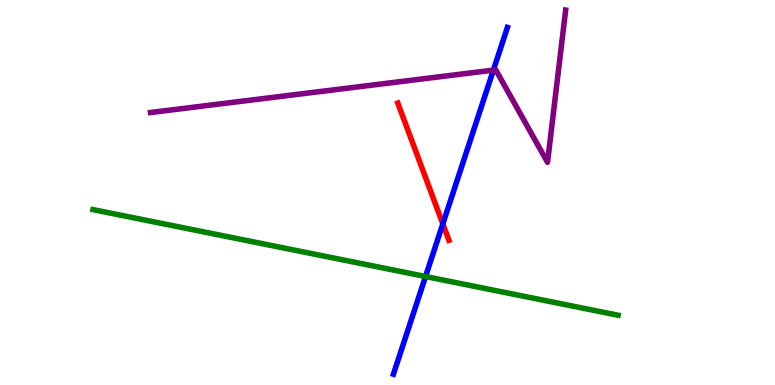[{'lines': ['blue', 'red'], 'intersections': [{'x': 5.71, 'y': 4.19}]}, {'lines': ['green', 'red'], 'intersections': []}, {'lines': ['purple', 'red'], 'intersections': []}, {'lines': ['blue', 'green'], 'intersections': [{'x': 5.49, 'y': 2.82}]}, {'lines': ['blue', 'purple'], 'intersections': [{'x': 6.37, 'y': 8.18}]}, {'lines': ['green', 'purple'], 'intersections': []}]